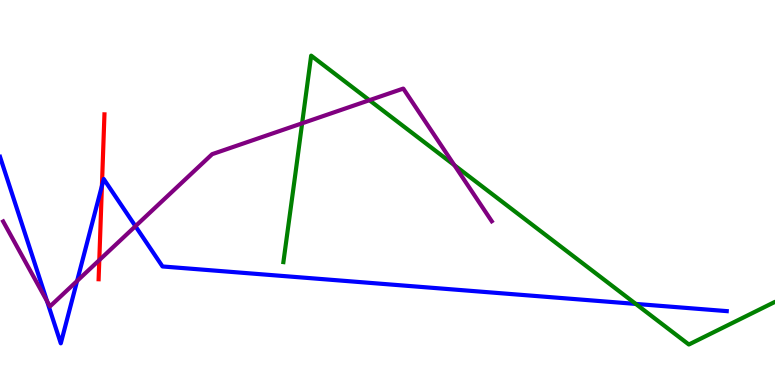[{'lines': ['blue', 'red'], 'intersections': [{'x': 1.32, 'y': 5.17}]}, {'lines': ['green', 'red'], 'intersections': []}, {'lines': ['purple', 'red'], 'intersections': [{'x': 1.28, 'y': 3.24}]}, {'lines': ['blue', 'green'], 'intersections': [{'x': 8.2, 'y': 2.11}]}, {'lines': ['blue', 'purple'], 'intersections': [{'x': 0.607, 'y': 2.18}, {'x': 0.995, 'y': 2.7}, {'x': 1.75, 'y': 4.13}]}, {'lines': ['green', 'purple'], 'intersections': [{'x': 3.9, 'y': 6.8}, {'x': 4.77, 'y': 7.4}, {'x': 5.86, 'y': 5.71}]}]